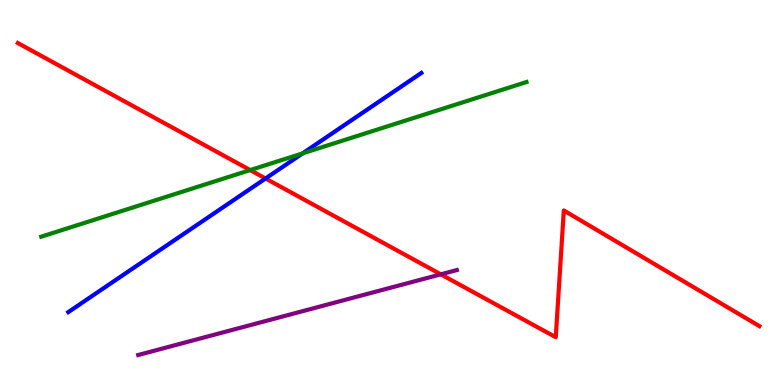[{'lines': ['blue', 'red'], 'intersections': [{'x': 3.43, 'y': 5.36}]}, {'lines': ['green', 'red'], 'intersections': [{'x': 3.23, 'y': 5.58}]}, {'lines': ['purple', 'red'], 'intersections': [{'x': 5.69, 'y': 2.87}]}, {'lines': ['blue', 'green'], 'intersections': [{'x': 3.9, 'y': 6.02}]}, {'lines': ['blue', 'purple'], 'intersections': []}, {'lines': ['green', 'purple'], 'intersections': []}]